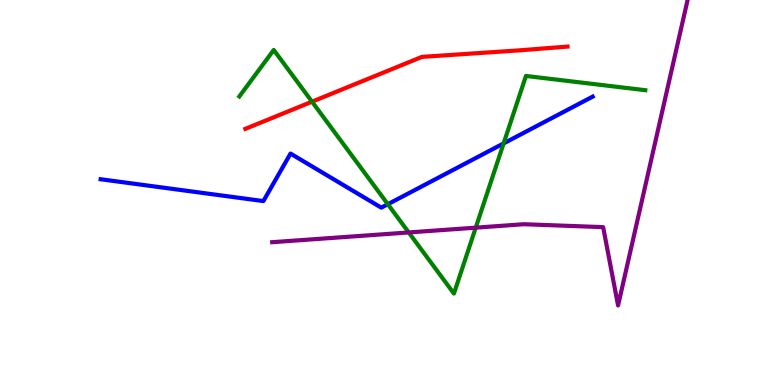[{'lines': ['blue', 'red'], 'intersections': []}, {'lines': ['green', 'red'], 'intersections': [{'x': 4.03, 'y': 7.36}]}, {'lines': ['purple', 'red'], 'intersections': []}, {'lines': ['blue', 'green'], 'intersections': [{'x': 5.0, 'y': 4.7}, {'x': 6.5, 'y': 6.28}]}, {'lines': ['blue', 'purple'], 'intersections': []}, {'lines': ['green', 'purple'], 'intersections': [{'x': 5.27, 'y': 3.96}, {'x': 6.14, 'y': 4.09}]}]